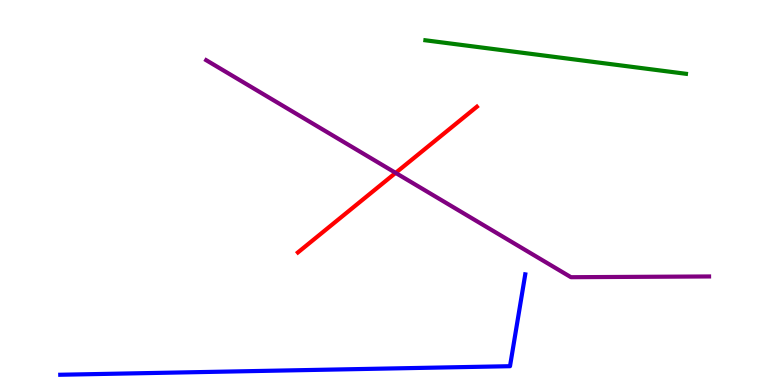[{'lines': ['blue', 'red'], 'intersections': []}, {'lines': ['green', 'red'], 'intersections': []}, {'lines': ['purple', 'red'], 'intersections': [{'x': 5.1, 'y': 5.51}]}, {'lines': ['blue', 'green'], 'intersections': []}, {'lines': ['blue', 'purple'], 'intersections': []}, {'lines': ['green', 'purple'], 'intersections': []}]